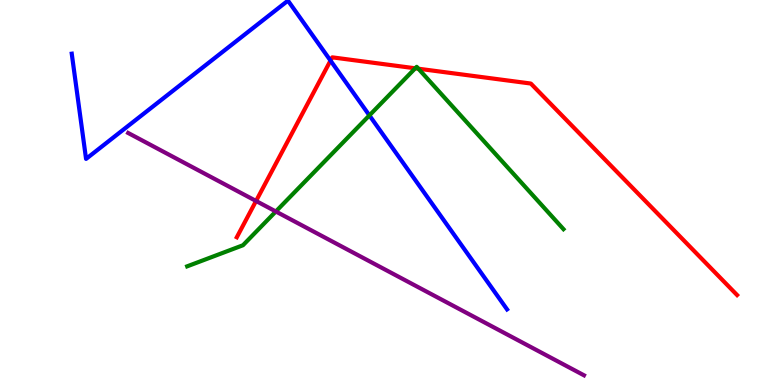[{'lines': ['blue', 'red'], 'intersections': [{'x': 4.26, 'y': 8.43}]}, {'lines': ['green', 'red'], 'intersections': [{'x': 5.36, 'y': 8.23}, {'x': 5.4, 'y': 8.22}]}, {'lines': ['purple', 'red'], 'intersections': [{'x': 3.3, 'y': 4.78}]}, {'lines': ['blue', 'green'], 'intersections': [{'x': 4.77, 'y': 7.0}]}, {'lines': ['blue', 'purple'], 'intersections': []}, {'lines': ['green', 'purple'], 'intersections': [{'x': 3.56, 'y': 4.51}]}]